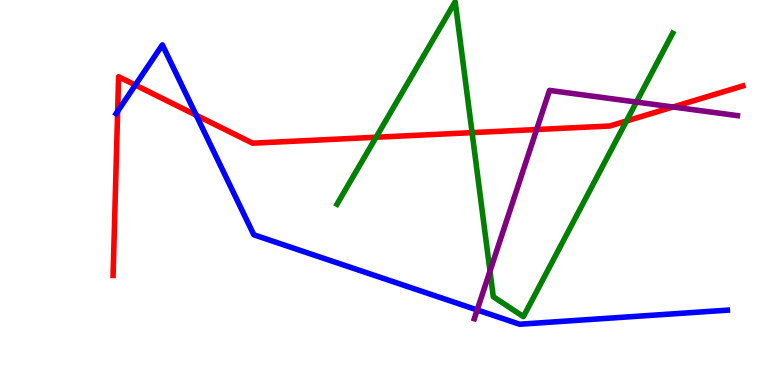[{'lines': ['blue', 'red'], 'intersections': [{'x': 1.52, 'y': 7.11}, {'x': 1.75, 'y': 7.79}, {'x': 2.53, 'y': 7.01}]}, {'lines': ['green', 'red'], 'intersections': [{'x': 4.85, 'y': 6.43}, {'x': 6.09, 'y': 6.56}, {'x': 8.08, 'y': 6.86}]}, {'lines': ['purple', 'red'], 'intersections': [{'x': 6.92, 'y': 6.64}, {'x': 8.68, 'y': 7.22}]}, {'lines': ['blue', 'green'], 'intersections': []}, {'lines': ['blue', 'purple'], 'intersections': [{'x': 6.16, 'y': 1.95}]}, {'lines': ['green', 'purple'], 'intersections': [{'x': 6.32, 'y': 2.96}, {'x': 8.21, 'y': 7.35}]}]